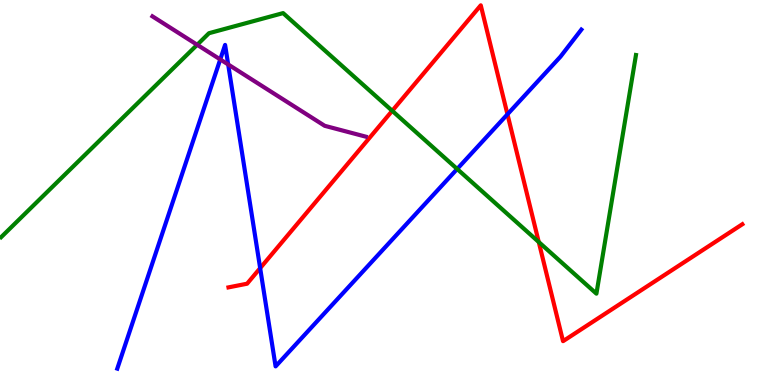[{'lines': ['blue', 'red'], 'intersections': [{'x': 3.36, 'y': 3.04}, {'x': 6.55, 'y': 7.03}]}, {'lines': ['green', 'red'], 'intersections': [{'x': 5.06, 'y': 7.12}, {'x': 6.95, 'y': 3.71}]}, {'lines': ['purple', 'red'], 'intersections': []}, {'lines': ['blue', 'green'], 'intersections': [{'x': 5.9, 'y': 5.61}]}, {'lines': ['blue', 'purple'], 'intersections': [{'x': 2.84, 'y': 8.46}, {'x': 2.94, 'y': 8.33}]}, {'lines': ['green', 'purple'], 'intersections': [{'x': 2.54, 'y': 8.84}]}]